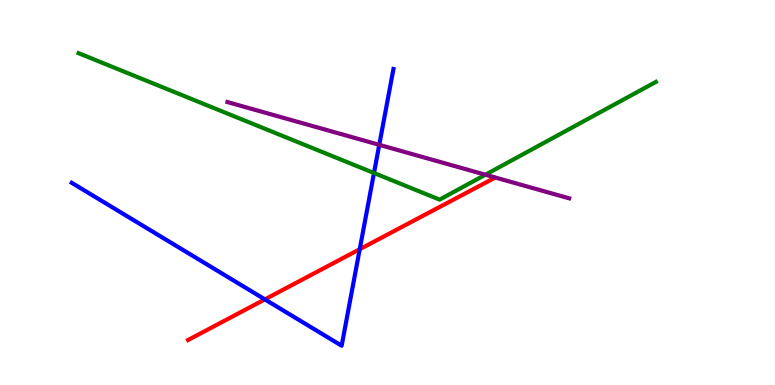[{'lines': ['blue', 'red'], 'intersections': [{'x': 3.42, 'y': 2.22}, {'x': 4.64, 'y': 3.53}]}, {'lines': ['green', 'red'], 'intersections': []}, {'lines': ['purple', 'red'], 'intersections': []}, {'lines': ['blue', 'green'], 'intersections': [{'x': 4.83, 'y': 5.51}]}, {'lines': ['blue', 'purple'], 'intersections': [{'x': 4.89, 'y': 6.24}]}, {'lines': ['green', 'purple'], 'intersections': [{'x': 6.26, 'y': 5.46}]}]